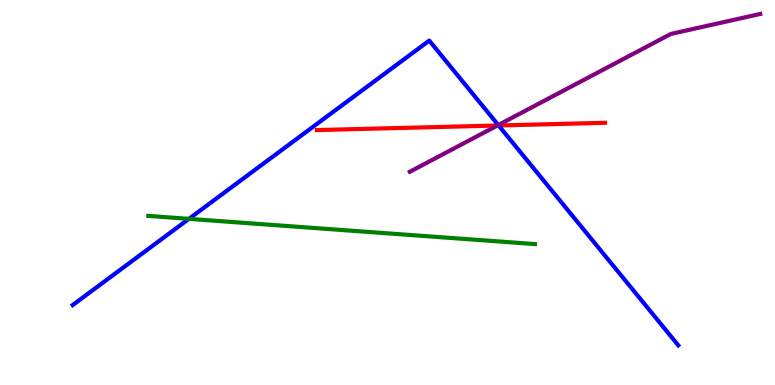[{'lines': ['blue', 'red'], 'intersections': [{'x': 6.43, 'y': 6.74}]}, {'lines': ['green', 'red'], 'intersections': []}, {'lines': ['purple', 'red'], 'intersections': [{'x': 6.42, 'y': 6.74}]}, {'lines': ['blue', 'green'], 'intersections': [{'x': 2.44, 'y': 4.32}]}, {'lines': ['blue', 'purple'], 'intersections': [{'x': 6.43, 'y': 6.75}]}, {'lines': ['green', 'purple'], 'intersections': []}]